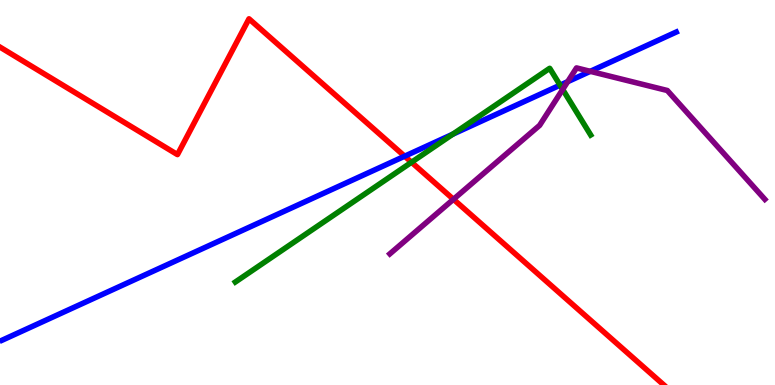[{'lines': ['blue', 'red'], 'intersections': [{'x': 5.22, 'y': 5.94}]}, {'lines': ['green', 'red'], 'intersections': [{'x': 5.31, 'y': 5.79}]}, {'lines': ['purple', 'red'], 'intersections': [{'x': 5.85, 'y': 4.82}]}, {'lines': ['blue', 'green'], 'intersections': [{'x': 5.84, 'y': 6.51}, {'x': 7.23, 'y': 7.79}]}, {'lines': ['blue', 'purple'], 'intersections': [{'x': 7.32, 'y': 7.88}, {'x': 7.62, 'y': 8.15}]}, {'lines': ['green', 'purple'], 'intersections': [{'x': 7.26, 'y': 7.68}]}]